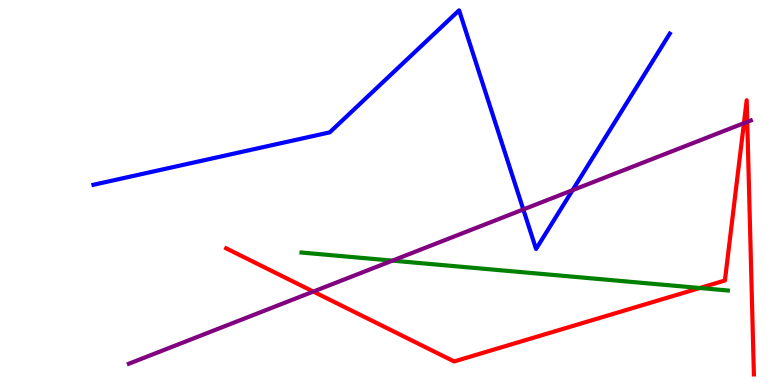[{'lines': ['blue', 'red'], 'intersections': []}, {'lines': ['green', 'red'], 'intersections': [{'x': 9.03, 'y': 2.52}]}, {'lines': ['purple', 'red'], 'intersections': [{'x': 4.04, 'y': 2.43}, {'x': 9.6, 'y': 6.8}, {'x': 9.64, 'y': 6.83}]}, {'lines': ['blue', 'green'], 'intersections': []}, {'lines': ['blue', 'purple'], 'intersections': [{'x': 6.75, 'y': 4.56}, {'x': 7.39, 'y': 5.06}]}, {'lines': ['green', 'purple'], 'intersections': [{'x': 5.06, 'y': 3.23}]}]